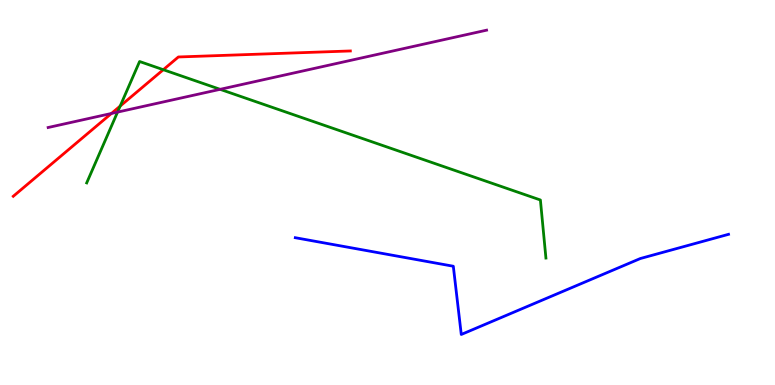[{'lines': ['blue', 'red'], 'intersections': []}, {'lines': ['green', 'red'], 'intersections': [{'x': 1.55, 'y': 7.24}, {'x': 2.11, 'y': 8.19}]}, {'lines': ['purple', 'red'], 'intersections': [{'x': 1.44, 'y': 7.05}]}, {'lines': ['blue', 'green'], 'intersections': []}, {'lines': ['blue', 'purple'], 'intersections': []}, {'lines': ['green', 'purple'], 'intersections': [{'x': 1.52, 'y': 7.09}, {'x': 2.84, 'y': 7.68}]}]